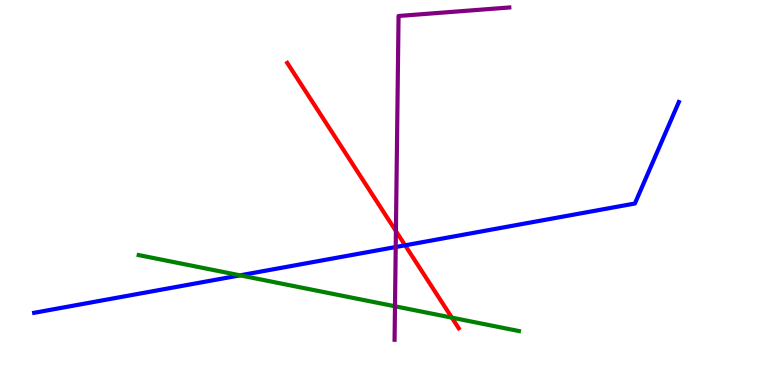[{'lines': ['blue', 'red'], 'intersections': [{'x': 5.23, 'y': 3.63}]}, {'lines': ['green', 'red'], 'intersections': [{'x': 5.83, 'y': 1.75}]}, {'lines': ['purple', 'red'], 'intersections': [{'x': 5.11, 'y': 4.0}]}, {'lines': ['blue', 'green'], 'intersections': [{'x': 3.1, 'y': 2.85}]}, {'lines': ['blue', 'purple'], 'intersections': [{'x': 5.11, 'y': 3.58}]}, {'lines': ['green', 'purple'], 'intersections': [{'x': 5.1, 'y': 2.04}]}]